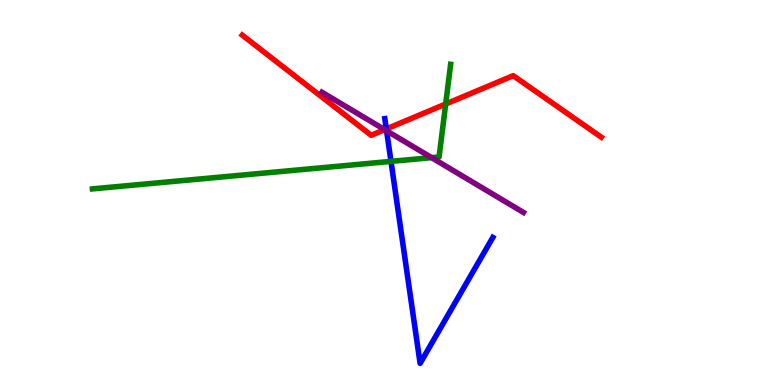[{'lines': ['blue', 'red'], 'intersections': [{'x': 4.98, 'y': 6.65}]}, {'lines': ['green', 'red'], 'intersections': [{'x': 5.75, 'y': 7.3}]}, {'lines': ['purple', 'red'], 'intersections': [{'x': 4.96, 'y': 6.63}]}, {'lines': ['blue', 'green'], 'intersections': [{'x': 5.04, 'y': 5.81}]}, {'lines': ['blue', 'purple'], 'intersections': [{'x': 4.99, 'y': 6.6}]}, {'lines': ['green', 'purple'], 'intersections': [{'x': 5.57, 'y': 5.91}]}]